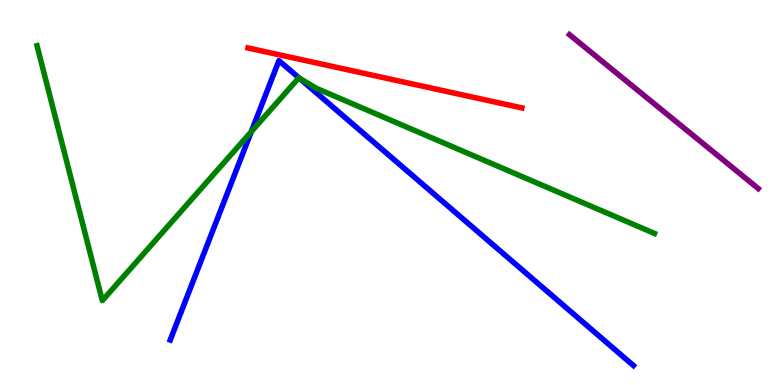[{'lines': ['blue', 'red'], 'intersections': []}, {'lines': ['green', 'red'], 'intersections': []}, {'lines': ['purple', 'red'], 'intersections': []}, {'lines': ['blue', 'green'], 'intersections': [{'x': 3.24, 'y': 6.58}, {'x': 3.86, 'y': 7.97}]}, {'lines': ['blue', 'purple'], 'intersections': []}, {'lines': ['green', 'purple'], 'intersections': []}]